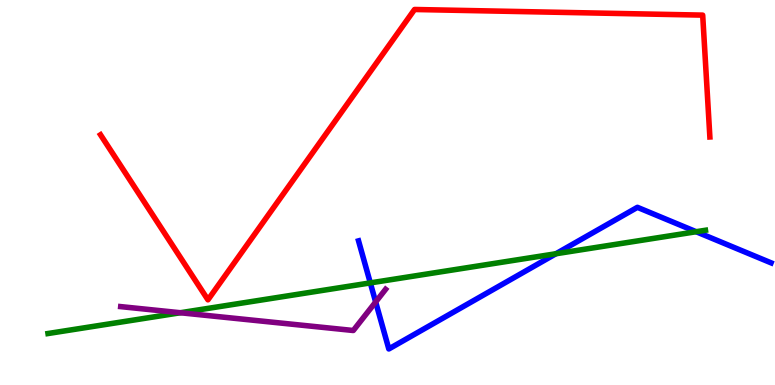[{'lines': ['blue', 'red'], 'intersections': []}, {'lines': ['green', 'red'], 'intersections': []}, {'lines': ['purple', 'red'], 'intersections': []}, {'lines': ['blue', 'green'], 'intersections': [{'x': 4.78, 'y': 2.65}, {'x': 7.17, 'y': 3.41}, {'x': 8.98, 'y': 3.98}]}, {'lines': ['blue', 'purple'], 'intersections': [{'x': 4.85, 'y': 2.16}]}, {'lines': ['green', 'purple'], 'intersections': [{'x': 2.33, 'y': 1.88}]}]